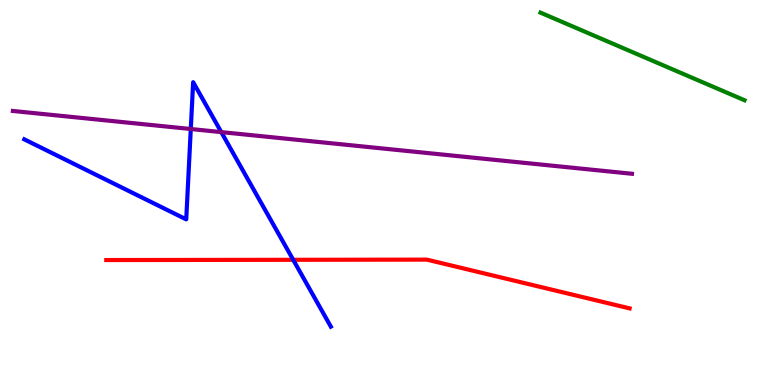[{'lines': ['blue', 'red'], 'intersections': [{'x': 3.78, 'y': 3.25}]}, {'lines': ['green', 'red'], 'intersections': []}, {'lines': ['purple', 'red'], 'intersections': []}, {'lines': ['blue', 'green'], 'intersections': []}, {'lines': ['blue', 'purple'], 'intersections': [{'x': 2.46, 'y': 6.65}, {'x': 2.86, 'y': 6.57}]}, {'lines': ['green', 'purple'], 'intersections': []}]